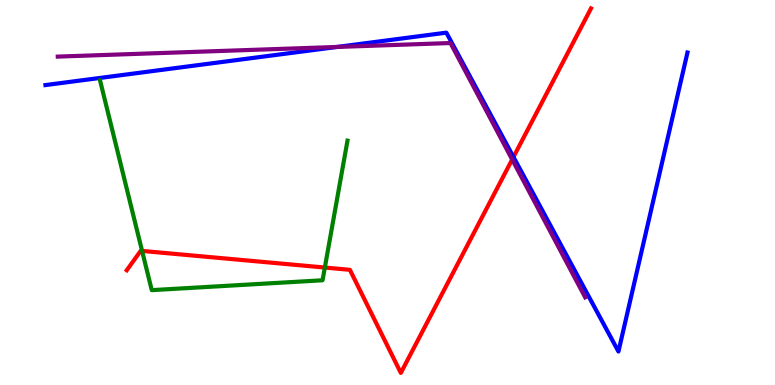[{'lines': ['blue', 'red'], 'intersections': [{'x': 6.63, 'y': 5.92}]}, {'lines': ['green', 'red'], 'intersections': [{'x': 1.83, 'y': 3.48}, {'x': 4.19, 'y': 3.05}]}, {'lines': ['purple', 'red'], 'intersections': [{'x': 6.61, 'y': 5.86}]}, {'lines': ['blue', 'green'], 'intersections': []}, {'lines': ['blue', 'purple'], 'intersections': [{'x': 4.35, 'y': 8.78}]}, {'lines': ['green', 'purple'], 'intersections': []}]